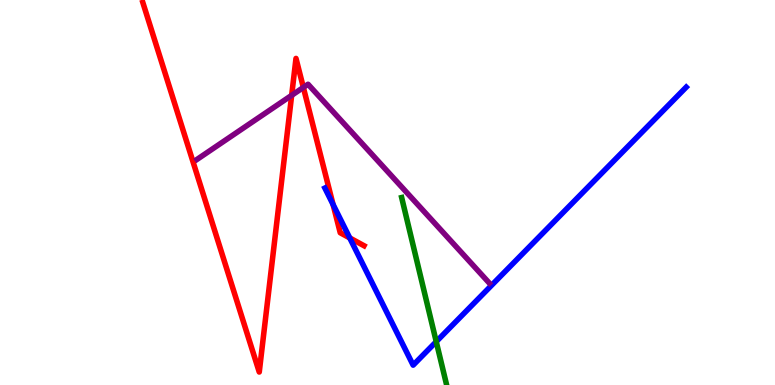[{'lines': ['blue', 'red'], 'intersections': [{'x': 4.3, 'y': 4.69}, {'x': 4.51, 'y': 3.82}]}, {'lines': ['green', 'red'], 'intersections': []}, {'lines': ['purple', 'red'], 'intersections': [{'x': 3.76, 'y': 7.52}, {'x': 3.91, 'y': 7.73}]}, {'lines': ['blue', 'green'], 'intersections': [{'x': 5.63, 'y': 1.13}]}, {'lines': ['blue', 'purple'], 'intersections': []}, {'lines': ['green', 'purple'], 'intersections': []}]